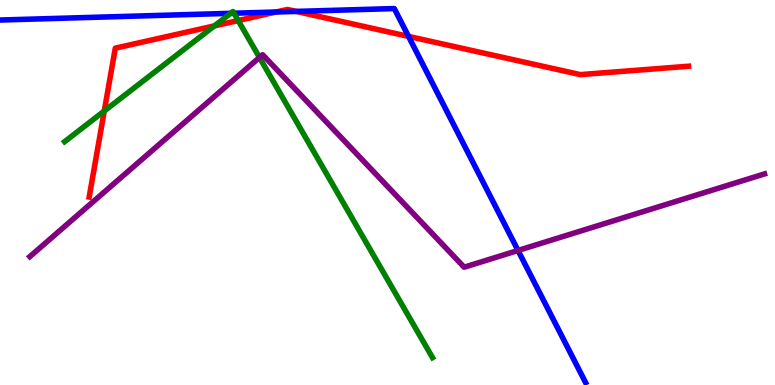[{'lines': ['blue', 'red'], 'intersections': [{'x': 3.56, 'y': 9.69}, {'x': 3.82, 'y': 9.7}, {'x': 5.27, 'y': 9.05}]}, {'lines': ['green', 'red'], 'intersections': [{'x': 1.35, 'y': 7.12}, {'x': 2.77, 'y': 9.33}, {'x': 3.07, 'y': 9.47}]}, {'lines': ['purple', 'red'], 'intersections': []}, {'lines': ['blue', 'green'], 'intersections': [{'x': 2.98, 'y': 9.65}, {'x': 3.02, 'y': 9.66}]}, {'lines': ['blue', 'purple'], 'intersections': [{'x': 6.68, 'y': 3.49}]}, {'lines': ['green', 'purple'], 'intersections': [{'x': 3.35, 'y': 8.51}]}]